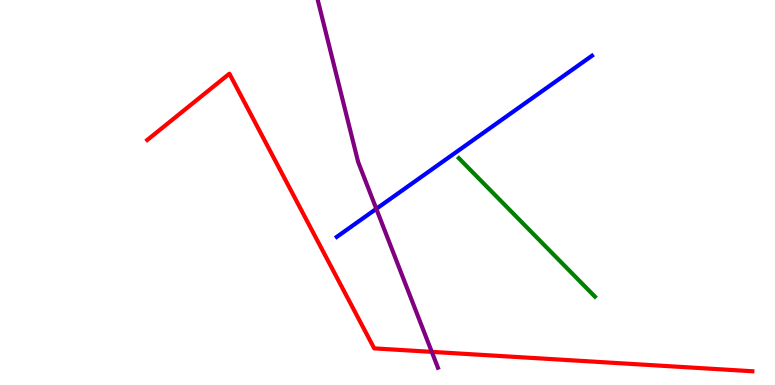[{'lines': ['blue', 'red'], 'intersections': []}, {'lines': ['green', 'red'], 'intersections': []}, {'lines': ['purple', 'red'], 'intersections': [{'x': 5.57, 'y': 0.861}]}, {'lines': ['blue', 'green'], 'intersections': []}, {'lines': ['blue', 'purple'], 'intersections': [{'x': 4.86, 'y': 4.58}]}, {'lines': ['green', 'purple'], 'intersections': []}]